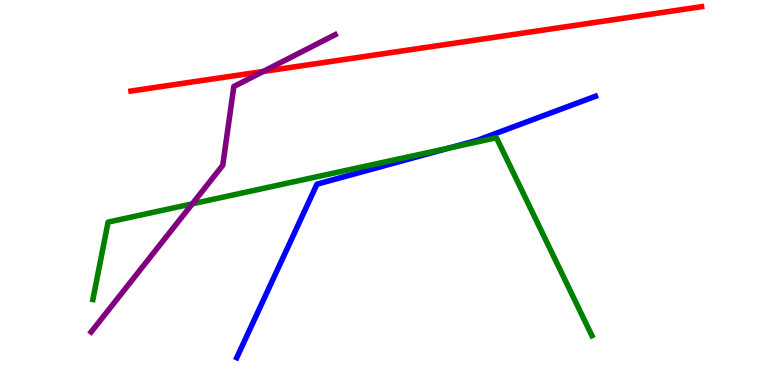[{'lines': ['blue', 'red'], 'intersections': []}, {'lines': ['green', 'red'], 'intersections': []}, {'lines': ['purple', 'red'], 'intersections': [{'x': 3.4, 'y': 8.14}]}, {'lines': ['blue', 'green'], 'intersections': [{'x': 5.79, 'y': 6.15}]}, {'lines': ['blue', 'purple'], 'intersections': []}, {'lines': ['green', 'purple'], 'intersections': [{'x': 2.48, 'y': 4.71}]}]